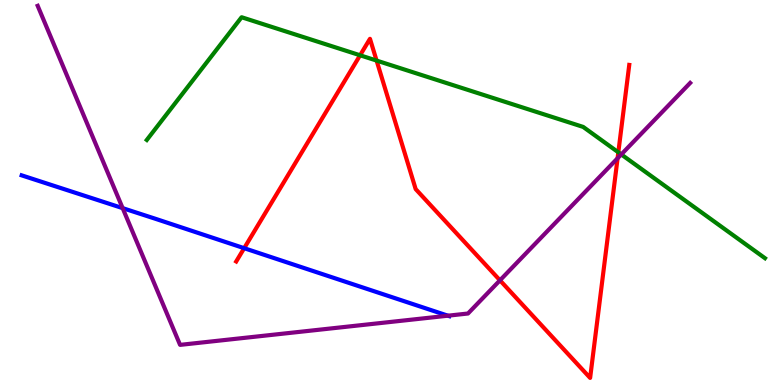[{'lines': ['blue', 'red'], 'intersections': [{'x': 3.15, 'y': 3.55}]}, {'lines': ['green', 'red'], 'intersections': [{'x': 4.65, 'y': 8.56}, {'x': 4.86, 'y': 8.43}, {'x': 7.98, 'y': 6.04}]}, {'lines': ['purple', 'red'], 'intersections': [{'x': 6.45, 'y': 2.72}, {'x': 7.97, 'y': 5.89}]}, {'lines': ['blue', 'green'], 'intersections': []}, {'lines': ['blue', 'purple'], 'intersections': [{'x': 1.58, 'y': 4.59}, {'x': 5.78, 'y': 1.8}]}, {'lines': ['green', 'purple'], 'intersections': [{'x': 8.02, 'y': 5.99}]}]